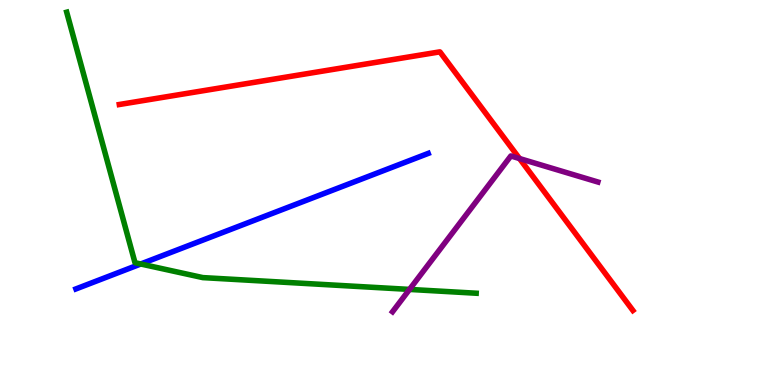[{'lines': ['blue', 'red'], 'intersections': []}, {'lines': ['green', 'red'], 'intersections': []}, {'lines': ['purple', 'red'], 'intersections': [{'x': 6.7, 'y': 5.88}]}, {'lines': ['blue', 'green'], 'intersections': [{'x': 1.82, 'y': 3.14}]}, {'lines': ['blue', 'purple'], 'intersections': []}, {'lines': ['green', 'purple'], 'intersections': [{'x': 5.28, 'y': 2.48}]}]